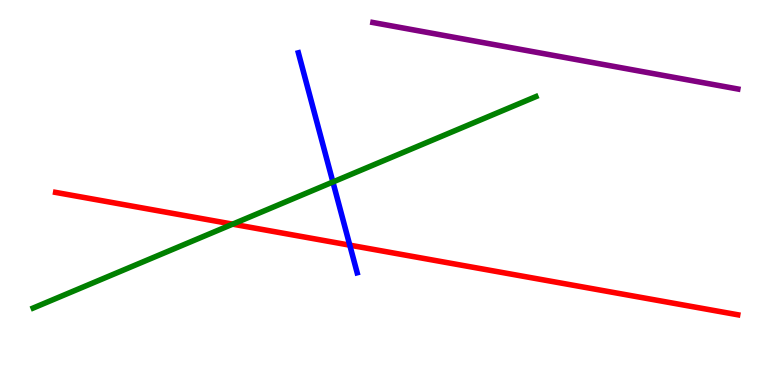[{'lines': ['blue', 'red'], 'intersections': [{'x': 4.51, 'y': 3.63}]}, {'lines': ['green', 'red'], 'intersections': [{'x': 3.0, 'y': 4.18}]}, {'lines': ['purple', 'red'], 'intersections': []}, {'lines': ['blue', 'green'], 'intersections': [{'x': 4.3, 'y': 5.27}]}, {'lines': ['blue', 'purple'], 'intersections': []}, {'lines': ['green', 'purple'], 'intersections': []}]